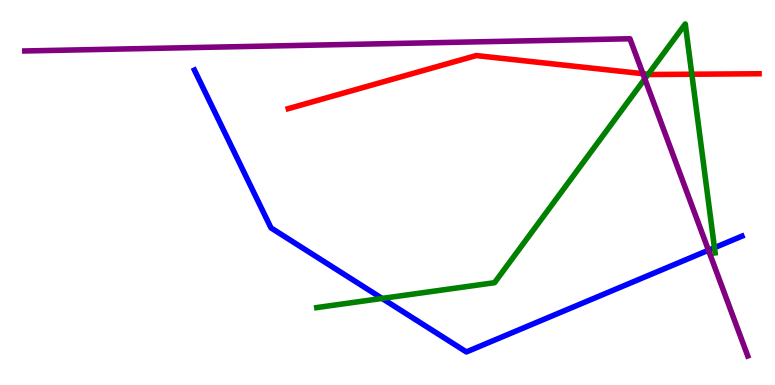[{'lines': ['blue', 'red'], 'intersections': []}, {'lines': ['green', 'red'], 'intersections': [{'x': 8.36, 'y': 8.07}, {'x': 8.93, 'y': 8.07}]}, {'lines': ['purple', 'red'], 'intersections': [{'x': 8.3, 'y': 8.09}]}, {'lines': ['blue', 'green'], 'intersections': [{'x': 4.93, 'y': 2.25}, {'x': 9.22, 'y': 3.57}]}, {'lines': ['blue', 'purple'], 'intersections': [{'x': 9.14, 'y': 3.5}]}, {'lines': ['green', 'purple'], 'intersections': [{'x': 8.32, 'y': 7.95}]}]